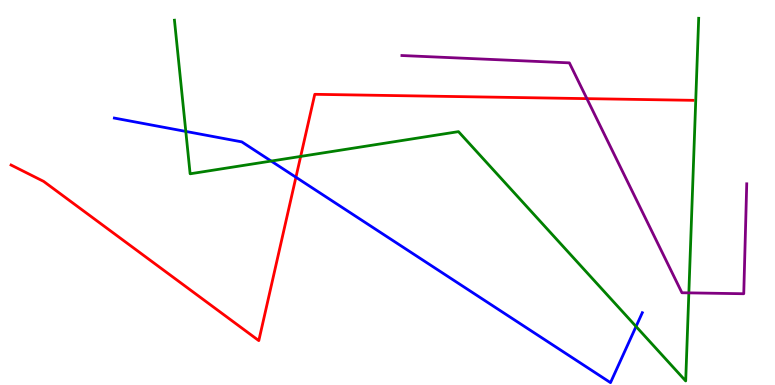[{'lines': ['blue', 'red'], 'intersections': [{'x': 3.82, 'y': 5.4}]}, {'lines': ['green', 'red'], 'intersections': [{'x': 3.88, 'y': 5.94}]}, {'lines': ['purple', 'red'], 'intersections': [{'x': 7.57, 'y': 7.44}]}, {'lines': ['blue', 'green'], 'intersections': [{'x': 2.4, 'y': 6.59}, {'x': 3.5, 'y': 5.82}, {'x': 8.21, 'y': 1.52}]}, {'lines': ['blue', 'purple'], 'intersections': []}, {'lines': ['green', 'purple'], 'intersections': [{'x': 8.89, 'y': 2.39}]}]